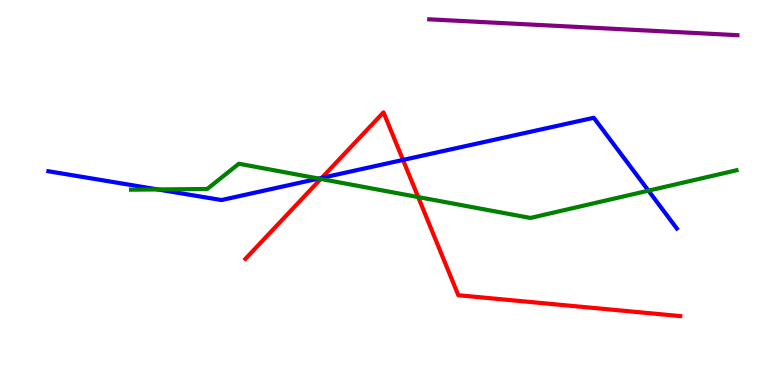[{'lines': ['blue', 'red'], 'intersections': [{'x': 4.15, 'y': 5.38}, {'x': 5.2, 'y': 5.85}]}, {'lines': ['green', 'red'], 'intersections': [{'x': 4.14, 'y': 5.35}, {'x': 5.4, 'y': 4.88}]}, {'lines': ['purple', 'red'], 'intersections': []}, {'lines': ['blue', 'green'], 'intersections': [{'x': 2.03, 'y': 5.08}, {'x': 4.11, 'y': 5.36}, {'x': 8.37, 'y': 5.05}]}, {'lines': ['blue', 'purple'], 'intersections': []}, {'lines': ['green', 'purple'], 'intersections': []}]